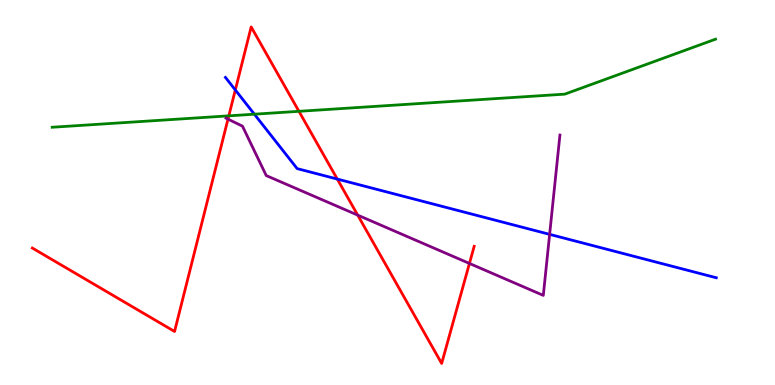[{'lines': ['blue', 'red'], 'intersections': [{'x': 3.04, 'y': 7.66}, {'x': 4.35, 'y': 5.35}]}, {'lines': ['green', 'red'], 'intersections': [{'x': 2.95, 'y': 6.99}, {'x': 3.86, 'y': 7.11}]}, {'lines': ['purple', 'red'], 'intersections': [{'x': 2.94, 'y': 6.91}, {'x': 4.62, 'y': 4.41}, {'x': 6.06, 'y': 3.16}]}, {'lines': ['blue', 'green'], 'intersections': [{'x': 3.28, 'y': 7.03}]}, {'lines': ['blue', 'purple'], 'intersections': [{'x': 7.09, 'y': 3.91}]}, {'lines': ['green', 'purple'], 'intersections': []}]